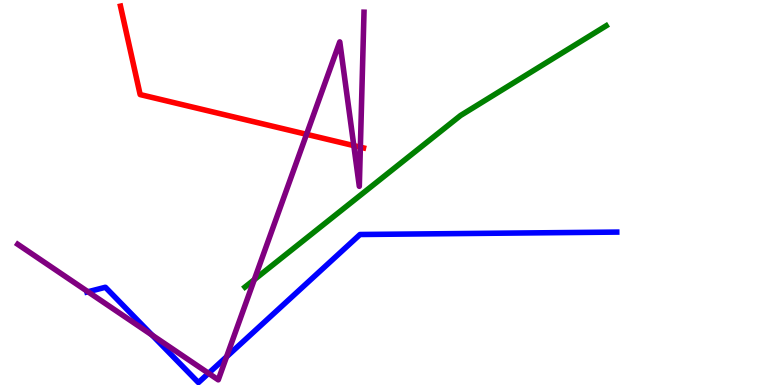[{'lines': ['blue', 'red'], 'intersections': []}, {'lines': ['green', 'red'], 'intersections': []}, {'lines': ['purple', 'red'], 'intersections': [{'x': 3.96, 'y': 6.51}, {'x': 4.57, 'y': 6.22}, {'x': 4.65, 'y': 6.18}]}, {'lines': ['blue', 'green'], 'intersections': []}, {'lines': ['blue', 'purple'], 'intersections': [{'x': 1.14, 'y': 2.42}, {'x': 1.96, 'y': 1.3}, {'x': 2.69, 'y': 0.305}, {'x': 2.92, 'y': 0.733}]}, {'lines': ['green', 'purple'], 'intersections': [{'x': 3.28, 'y': 2.74}]}]